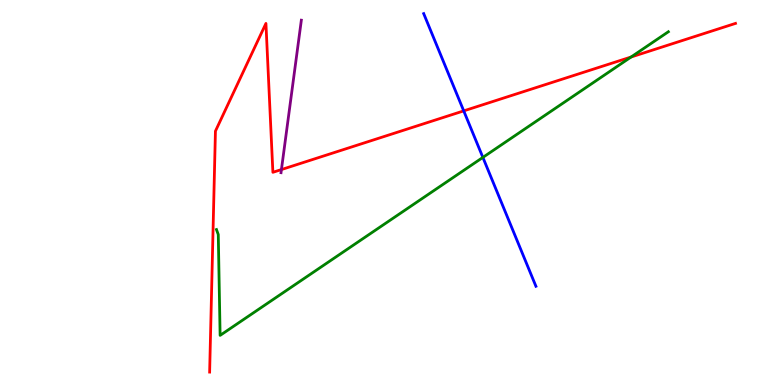[{'lines': ['blue', 'red'], 'intersections': [{'x': 5.98, 'y': 7.12}]}, {'lines': ['green', 'red'], 'intersections': [{'x': 8.14, 'y': 8.52}]}, {'lines': ['purple', 'red'], 'intersections': [{'x': 3.63, 'y': 5.6}]}, {'lines': ['blue', 'green'], 'intersections': [{'x': 6.23, 'y': 5.91}]}, {'lines': ['blue', 'purple'], 'intersections': []}, {'lines': ['green', 'purple'], 'intersections': []}]